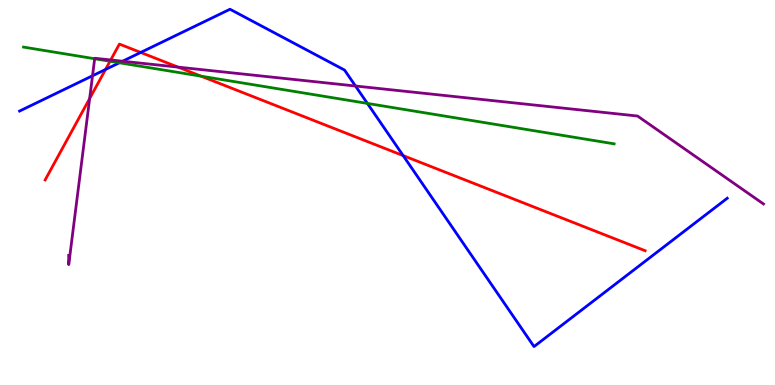[{'lines': ['blue', 'red'], 'intersections': [{'x': 1.36, 'y': 8.2}, {'x': 1.82, 'y': 8.64}, {'x': 5.2, 'y': 5.96}]}, {'lines': ['green', 'red'], 'intersections': [{'x': 1.42, 'y': 8.41}, {'x': 2.59, 'y': 8.02}]}, {'lines': ['purple', 'red'], 'intersections': [{'x': 1.16, 'y': 7.44}, {'x': 1.43, 'y': 8.44}, {'x': 2.3, 'y': 8.26}]}, {'lines': ['blue', 'green'], 'intersections': [{'x': 1.54, 'y': 8.37}, {'x': 4.74, 'y': 7.31}]}, {'lines': ['blue', 'purple'], 'intersections': [{'x': 1.19, 'y': 8.03}, {'x': 1.58, 'y': 8.41}, {'x': 4.59, 'y': 7.77}]}, {'lines': ['green', 'purple'], 'intersections': [{'x': 1.22, 'y': 8.47}]}]